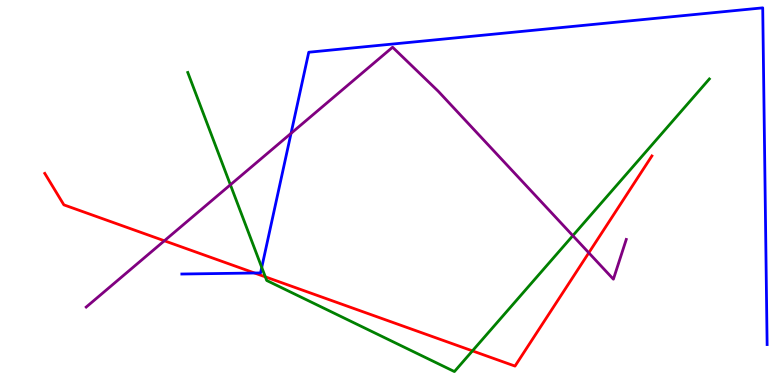[{'lines': ['blue', 'red'], 'intersections': [{'x': 3.28, 'y': 2.91}]}, {'lines': ['green', 'red'], 'intersections': [{'x': 3.42, 'y': 2.81}, {'x': 6.1, 'y': 0.886}]}, {'lines': ['purple', 'red'], 'intersections': [{'x': 2.12, 'y': 3.75}, {'x': 7.6, 'y': 3.43}]}, {'lines': ['blue', 'green'], 'intersections': [{'x': 3.38, 'y': 3.05}]}, {'lines': ['blue', 'purple'], 'intersections': [{'x': 3.76, 'y': 6.54}]}, {'lines': ['green', 'purple'], 'intersections': [{'x': 2.97, 'y': 5.2}, {'x': 7.39, 'y': 3.88}]}]